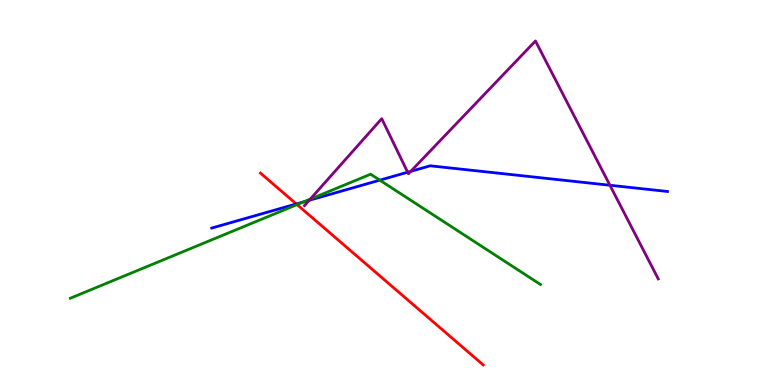[{'lines': ['blue', 'red'], 'intersections': [{'x': 3.82, 'y': 4.7}]}, {'lines': ['green', 'red'], 'intersections': [{'x': 3.83, 'y': 4.69}]}, {'lines': ['purple', 'red'], 'intersections': []}, {'lines': ['blue', 'green'], 'intersections': [{'x': 3.92, 'y': 4.76}, {'x': 4.9, 'y': 5.32}]}, {'lines': ['blue', 'purple'], 'intersections': [{'x': 3.99, 'y': 4.8}, {'x': 5.26, 'y': 5.53}, {'x': 5.3, 'y': 5.55}, {'x': 7.87, 'y': 5.19}]}, {'lines': ['green', 'purple'], 'intersections': [{'x': 4.0, 'y': 4.83}]}]